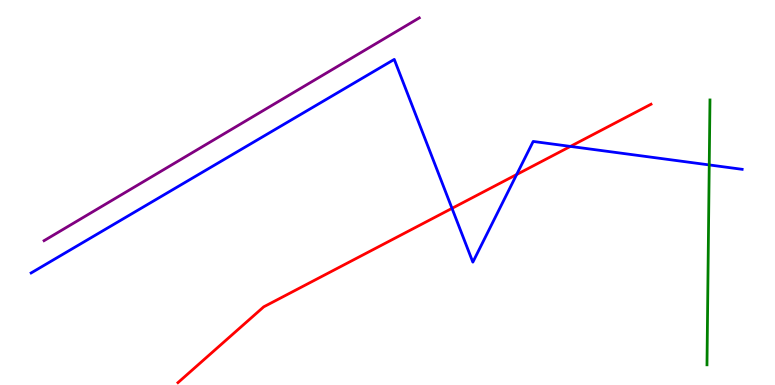[{'lines': ['blue', 'red'], 'intersections': [{'x': 5.83, 'y': 4.59}, {'x': 6.67, 'y': 5.47}, {'x': 7.36, 'y': 6.2}]}, {'lines': ['green', 'red'], 'intersections': []}, {'lines': ['purple', 'red'], 'intersections': []}, {'lines': ['blue', 'green'], 'intersections': [{'x': 9.15, 'y': 5.72}]}, {'lines': ['blue', 'purple'], 'intersections': []}, {'lines': ['green', 'purple'], 'intersections': []}]